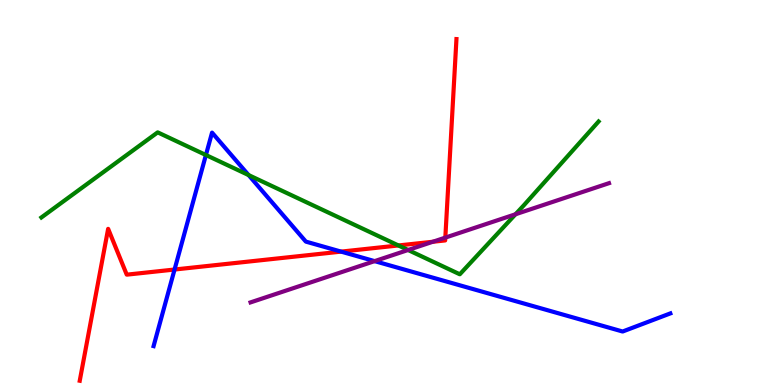[{'lines': ['blue', 'red'], 'intersections': [{'x': 2.25, 'y': 3.0}, {'x': 4.4, 'y': 3.46}]}, {'lines': ['green', 'red'], 'intersections': [{'x': 5.14, 'y': 3.62}]}, {'lines': ['purple', 'red'], 'intersections': [{'x': 5.59, 'y': 3.72}, {'x': 5.75, 'y': 3.83}]}, {'lines': ['blue', 'green'], 'intersections': [{'x': 2.66, 'y': 5.97}, {'x': 3.21, 'y': 5.45}]}, {'lines': ['blue', 'purple'], 'intersections': [{'x': 4.83, 'y': 3.22}]}, {'lines': ['green', 'purple'], 'intersections': [{'x': 5.27, 'y': 3.51}, {'x': 6.65, 'y': 4.43}]}]